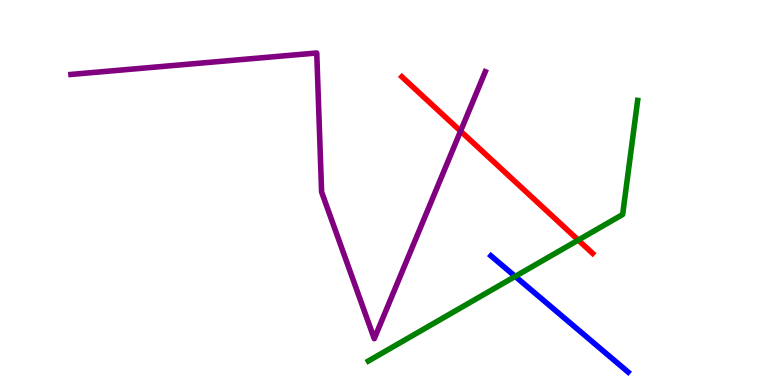[{'lines': ['blue', 'red'], 'intersections': []}, {'lines': ['green', 'red'], 'intersections': [{'x': 7.46, 'y': 3.76}]}, {'lines': ['purple', 'red'], 'intersections': [{'x': 5.94, 'y': 6.59}]}, {'lines': ['blue', 'green'], 'intersections': [{'x': 6.65, 'y': 2.82}]}, {'lines': ['blue', 'purple'], 'intersections': []}, {'lines': ['green', 'purple'], 'intersections': []}]